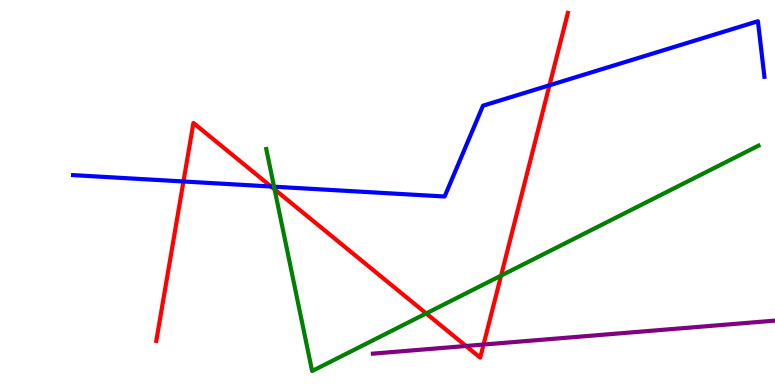[{'lines': ['blue', 'red'], 'intersections': [{'x': 2.37, 'y': 5.29}, {'x': 3.5, 'y': 5.16}, {'x': 7.09, 'y': 7.79}]}, {'lines': ['green', 'red'], 'intersections': [{'x': 3.54, 'y': 5.08}, {'x': 5.5, 'y': 1.86}, {'x': 6.47, 'y': 2.84}]}, {'lines': ['purple', 'red'], 'intersections': [{'x': 6.01, 'y': 1.01}, {'x': 6.24, 'y': 1.05}]}, {'lines': ['blue', 'green'], 'intersections': [{'x': 3.54, 'y': 5.15}]}, {'lines': ['blue', 'purple'], 'intersections': []}, {'lines': ['green', 'purple'], 'intersections': []}]